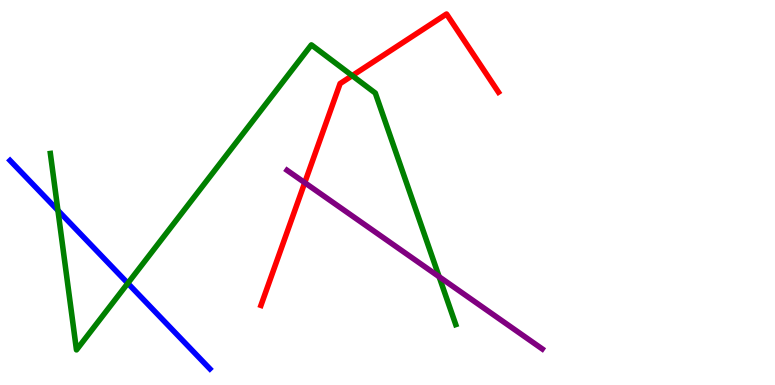[{'lines': ['blue', 'red'], 'intersections': []}, {'lines': ['green', 'red'], 'intersections': [{'x': 4.54, 'y': 8.03}]}, {'lines': ['purple', 'red'], 'intersections': [{'x': 3.93, 'y': 5.26}]}, {'lines': ['blue', 'green'], 'intersections': [{'x': 0.747, 'y': 4.53}, {'x': 1.65, 'y': 2.64}]}, {'lines': ['blue', 'purple'], 'intersections': []}, {'lines': ['green', 'purple'], 'intersections': [{'x': 5.67, 'y': 2.81}]}]